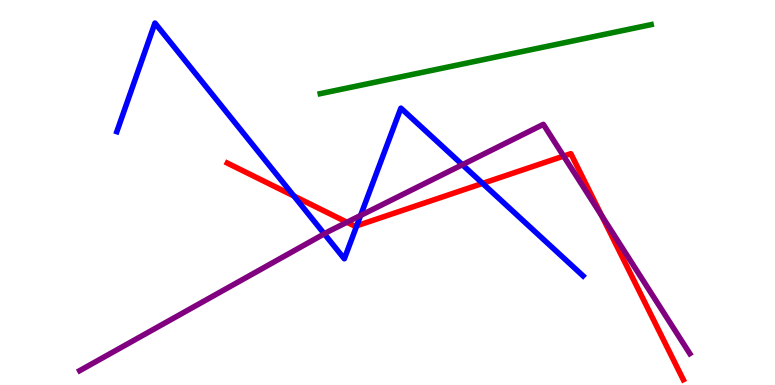[{'lines': ['blue', 'red'], 'intersections': [{'x': 3.79, 'y': 4.91}, {'x': 4.6, 'y': 4.13}, {'x': 6.23, 'y': 5.24}]}, {'lines': ['green', 'red'], 'intersections': []}, {'lines': ['purple', 'red'], 'intersections': [{'x': 4.48, 'y': 4.23}, {'x': 7.27, 'y': 5.95}, {'x': 7.76, 'y': 4.4}]}, {'lines': ['blue', 'green'], 'intersections': []}, {'lines': ['blue', 'purple'], 'intersections': [{'x': 4.18, 'y': 3.93}, {'x': 4.65, 'y': 4.4}, {'x': 5.97, 'y': 5.72}]}, {'lines': ['green', 'purple'], 'intersections': []}]